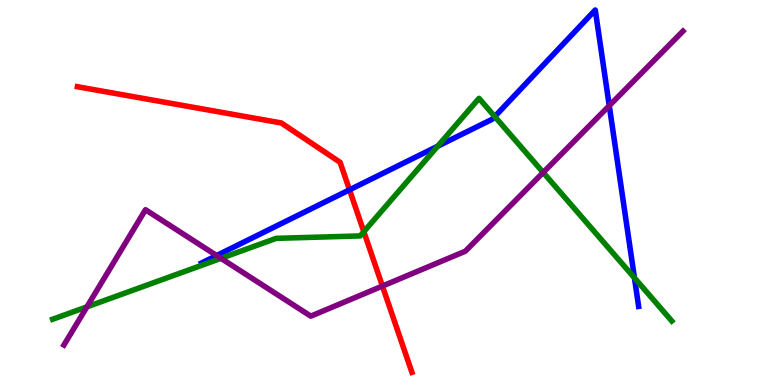[{'lines': ['blue', 'red'], 'intersections': [{'x': 4.51, 'y': 5.07}]}, {'lines': ['green', 'red'], 'intersections': [{'x': 4.69, 'y': 3.98}]}, {'lines': ['purple', 'red'], 'intersections': [{'x': 4.93, 'y': 2.57}]}, {'lines': ['blue', 'green'], 'intersections': [{'x': 5.65, 'y': 6.2}, {'x': 6.38, 'y': 6.97}, {'x': 8.19, 'y': 2.78}]}, {'lines': ['blue', 'purple'], 'intersections': [{'x': 2.8, 'y': 3.36}, {'x': 7.86, 'y': 7.25}]}, {'lines': ['green', 'purple'], 'intersections': [{'x': 1.12, 'y': 2.03}, {'x': 2.85, 'y': 3.29}, {'x': 7.01, 'y': 5.52}]}]